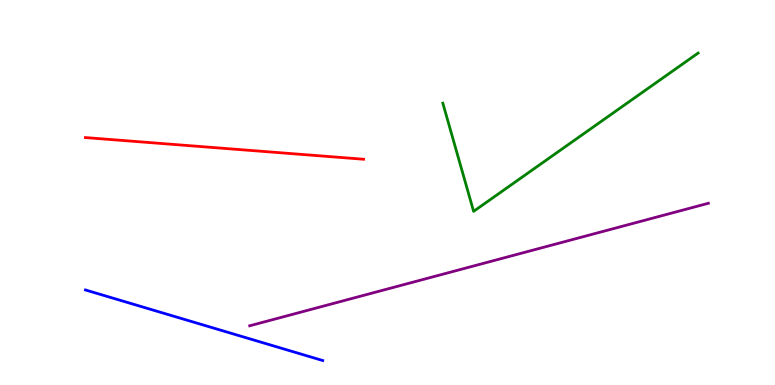[{'lines': ['blue', 'red'], 'intersections': []}, {'lines': ['green', 'red'], 'intersections': []}, {'lines': ['purple', 'red'], 'intersections': []}, {'lines': ['blue', 'green'], 'intersections': []}, {'lines': ['blue', 'purple'], 'intersections': []}, {'lines': ['green', 'purple'], 'intersections': []}]